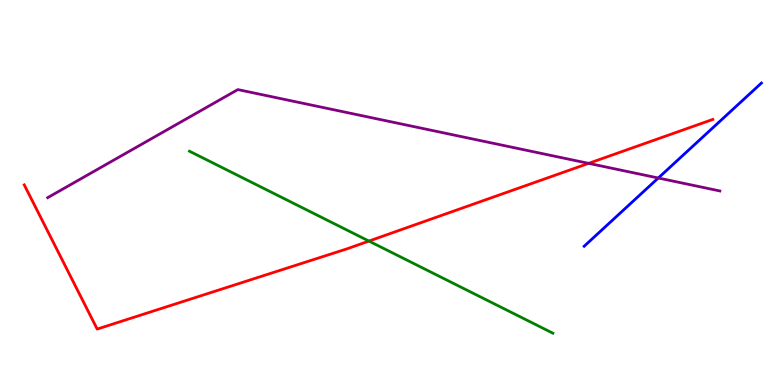[{'lines': ['blue', 'red'], 'intersections': []}, {'lines': ['green', 'red'], 'intersections': [{'x': 4.76, 'y': 3.74}]}, {'lines': ['purple', 'red'], 'intersections': [{'x': 7.6, 'y': 5.76}]}, {'lines': ['blue', 'green'], 'intersections': []}, {'lines': ['blue', 'purple'], 'intersections': [{'x': 8.49, 'y': 5.38}]}, {'lines': ['green', 'purple'], 'intersections': []}]